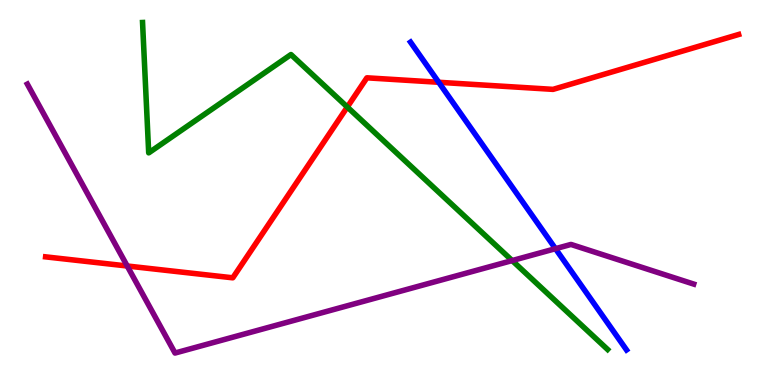[{'lines': ['blue', 'red'], 'intersections': [{'x': 5.66, 'y': 7.86}]}, {'lines': ['green', 'red'], 'intersections': [{'x': 4.48, 'y': 7.22}]}, {'lines': ['purple', 'red'], 'intersections': [{'x': 1.64, 'y': 3.09}]}, {'lines': ['blue', 'green'], 'intersections': []}, {'lines': ['blue', 'purple'], 'intersections': [{'x': 7.17, 'y': 3.54}]}, {'lines': ['green', 'purple'], 'intersections': [{'x': 6.61, 'y': 3.23}]}]